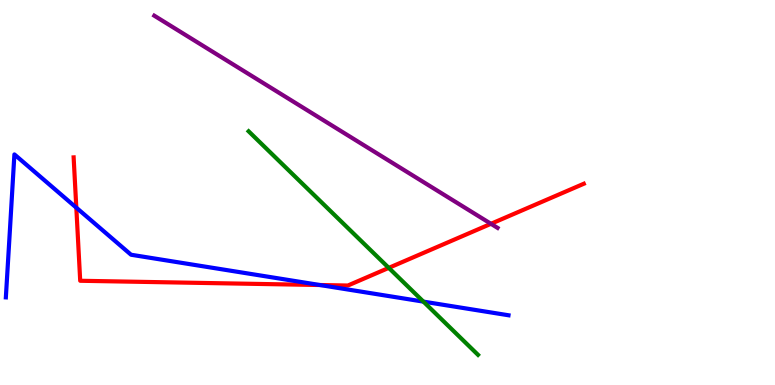[{'lines': ['blue', 'red'], 'intersections': [{'x': 0.985, 'y': 4.61}, {'x': 4.13, 'y': 2.6}]}, {'lines': ['green', 'red'], 'intersections': [{'x': 5.02, 'y': 3.04}]}, {'lines': ['purple', 'red'], 'intersections': [{'x': 6.33, 'y': 4.19}]}, {'lines': ['blue', 'green'], 'intersections': [{'x': 5.46, 'y': 2.17}]}, {'lines': ['blue', 'purple'], 'intersections': []}, {'lines': ['green', 'purple'], 'intersections': []}]